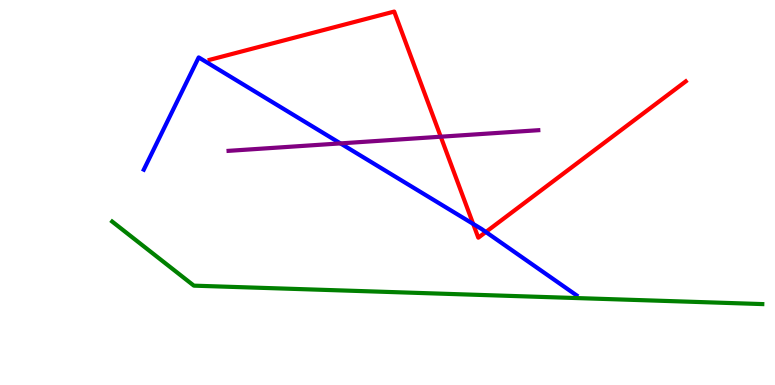[{'lines': ['blue', 'red'], 'intersections': [{'x': 6.11, 'y': 4.18}, {'x': 6.27, 'y': 3.97}]}, {'lines': ['green', 'red'], 'intersections': []}, {'lines': ['purple', 'red'], 'intersections': [{'x': 5.69, 'y': 6.45}]}, {'lines': ['blue', 'green'], 'intersections': []}, {'lines': ['blue', 'purple'], 'intersections': [{'x': 4.39, 'y': 6.28}]}, {'lines': ['green', 'purple'], 'intersections': []}]